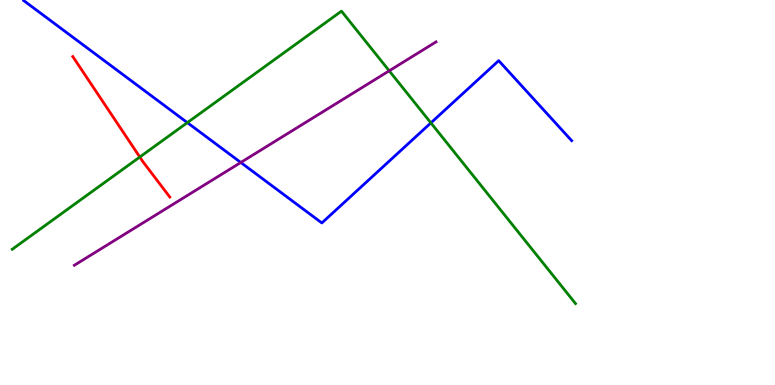[{'lines': ['blue', 'red'], 'intersections': []}, {'lines': ['green', 'red'], 'intersections': [{'x': 1.8, 'y': 5.92}]}, {'lines': ['purple', 'red'], 'intersections': []}, {'lines': ['blue', 'green'], 'intersections': [{'x': 2.42, 'y': 6.81}, {'x': 5.56, 'y': 6.81}]}, {'lines': ['blue', 'purple'], 'intersections': [{'x': 3.11, 'y': 5.78}]}, {'lines': ['green', 'purple'], 'intersections': [{'x': 5.02, 'y': 8.16}]}]